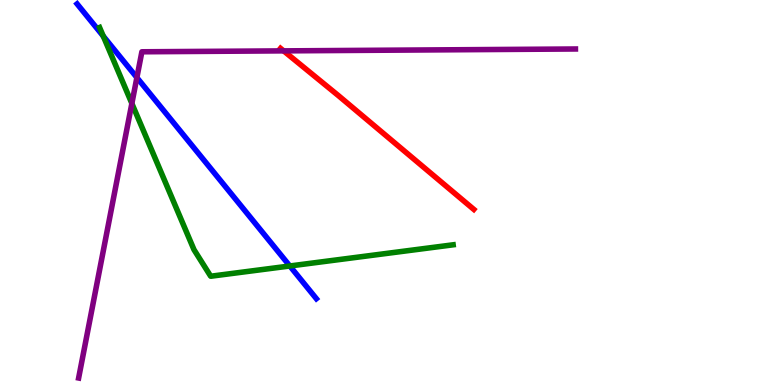[{'lines': ['blue', 'red'], 'intersections': []}, {'lines': ['green', 'red'], 'intersections': []}, {'lines': ['purple', 'red'], 'intersections': [{'x': 3.66, 'y': 8.68}]}, {'lines': ['blue', 'green'], 'intersections': [{'x': 1.33, 'y': 9.06}, {'x': 3.74, 'y': 3.09}]}, {'lines': ['blue', 'purple'], 'intersections': [{'x': 1.77, 'y': 7.99}]}, {'lines': ['green', 'purple'], 'intersections': [{'x': 1.7, 'y': 7.31}]}]